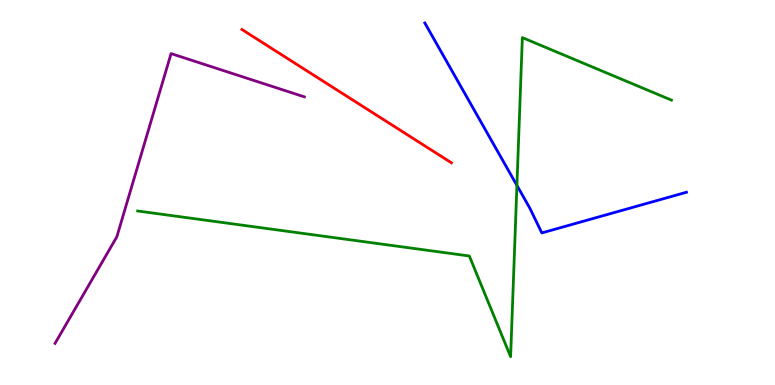[{'lines': ['blue', 'red'], 'intersections': []}, {'lines': ['green', 'red'], 'intersections': []}, {'lines': ['purple', 'red'], 'intersections': []}, {'lines': ['blue', 'green'], 'intersections': [{'x': 6.67, 'y': 5.18}]}, {'lines': ['blue', 'purple'], 'intersections': []}, {'lines': ['green', 'purple'], 'intersections': []}]